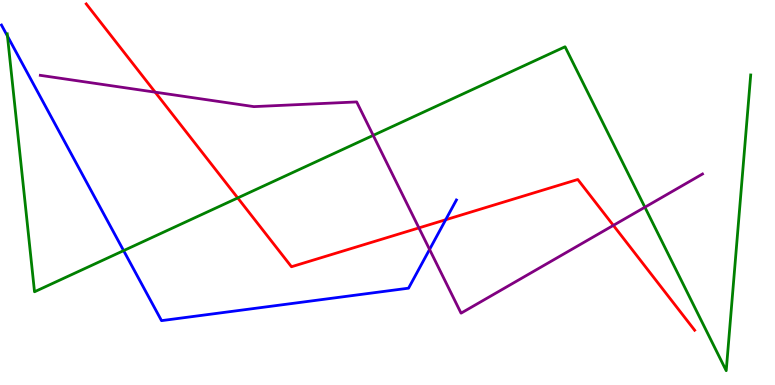[{'lines': ['blue', 'red'], 'intersections': [{'x': 5.75, 'y': 4.29}]}, {'lines': ['green', 'red'], 'intersections': [{'x': 3.07, 'y': 4.86}]}, {'lines': ['purple', 'red'], 'intersections': [{'x': 2.0, 'y': 7.61}, {'x': 5.41, 'y': 4.08}, {'x': 7.91, 'y': 4.15}]}, {'lines': ['blue', 'green'], 'intersections': [{'x': 0.0963, 'y': 9.06}, {'x': 1.59, 'y': 3.49}]}, {'lines': ['blue', 'purple'], 'intersections': [{'x': 5.54, 'y': 3.52}]}, {'lines': ['green', 'purple'], 'intersections': [{'x': 4.82, 'y': 6.48}, {'x': 8.32, 'y': 4.62}]}]